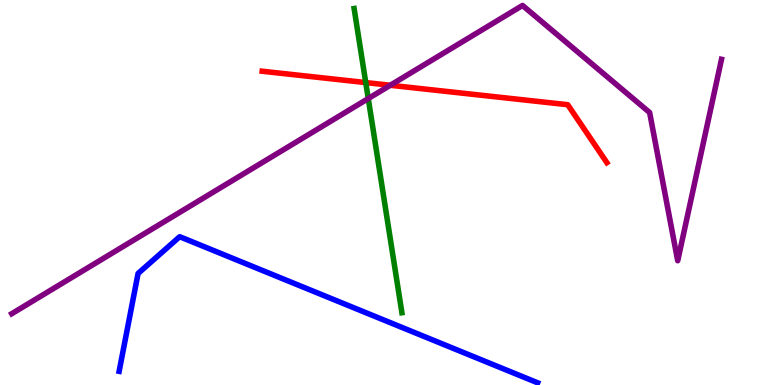[{'lines': ['blue', 'red'], 'intersections': []}, {'lines': ['green', 'red'], 'intersections': [{'x': 4.72, 'y': 7.86}]}, {'lines': ['purple', 'red'], 'intersections': [{'x': 5.04, 'y': 7.79}]}, {'lines': ['blue', 'green'], 'intersections': []}, {'lines': ['blue', 'purple'], 'intersections': []}, {'lines': ['green', 'purple'], 'intersections': [{'x': 4.75, 'y': 7.44}]}]